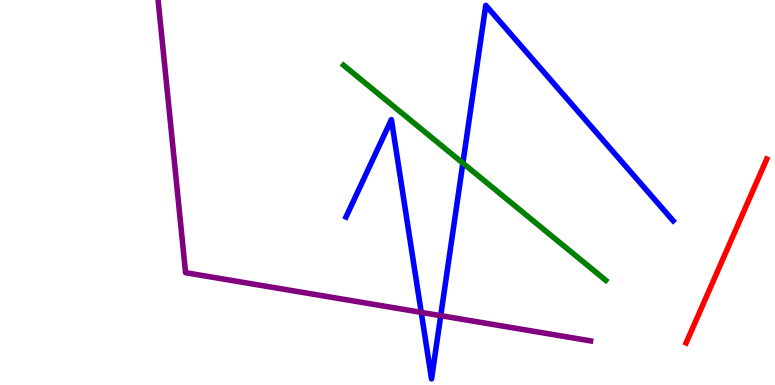[{'lines': ['blue', 'red'], 'intersections': []}, {'lines': ['green', 'red'], 'intersections': []}, {'lines': ['purple', 'red'], 'intersections': []}, {'lines': ['blue', 'green'], 'intersections': [{'x': 5.97, 'y': 5.76}]}, {'lines': ['blue', 'purple'], 'intersections': [{'x': 5.44, 'y': 1.89}, {'x': 5.69, 'y': 1.8}]}, {'lines': ['green', 'purple'], 'intersections': []}]